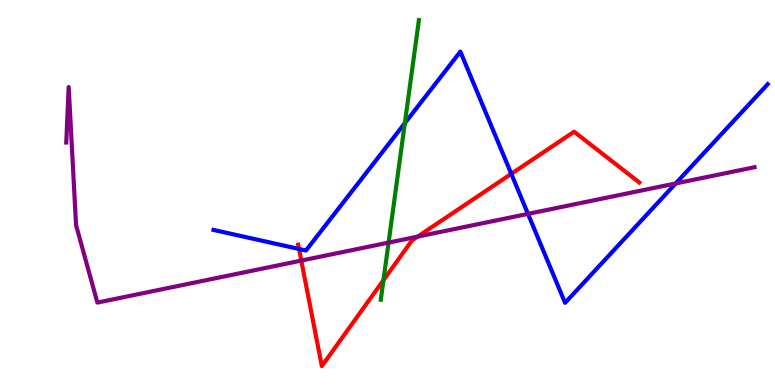[{'lines': ['blue', 'red'], 'intersections': [{'x': 3.86, 'y': 3.53}, {'x': 6.6, 'y': 5.48}]}, {'lines': ['green', 'red'], 'intersections': [{'x': 4.95, 'y': 2.72}]}, {'lines': ['purple', 'red'], 'intersections': [{'x': 3.89, 'y': 3.23}, {'x': 5.39, 'y': 3.85}]}, {'lines': ['blue', 'green'], 'intersections': [{'x': 5.22, 'y': 6.8}]}, {'lines': ['blue', 'purple'], 'intersections': [{'x': 6.81, 'y': 4.44}, {'x': 8.72, 'y': 5.24}]}, {'lines': ['green', 'purple'], 'intersections': [{'x': 5.01, 'y': 3.7}]}]